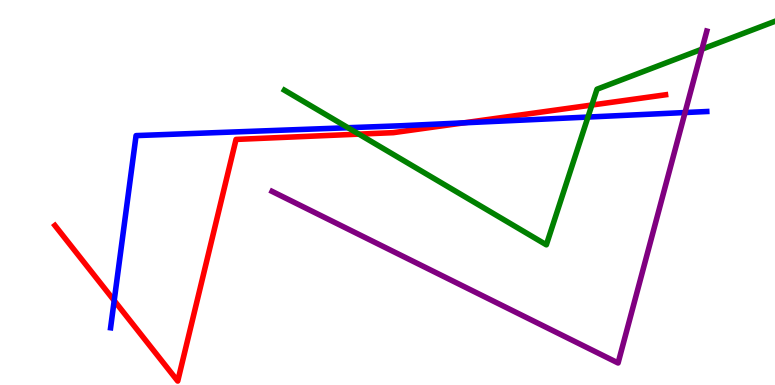[{'lines': ['blue', 'red'], 'intersections': [{'x': 1.47, 'y': 2.19}, {'x': 5.99, 'y': 6.81}]}, {'lines': ['green', 'red'], 'intersections': [{'x': 4.63, 'y': 6.52}, {'x': 7.64, 'y': 7.27}]}, {'lines': ['purple', 'red'], 'intersections': []}, {'lines': ['blue', 'green'], 'intersections': [{'x': 4.49, 'y': 6.68}, {'x': 7.59, 'y': 6.96}]}, {'lines': ['blue', 'purple'], 'intersections': [{'x': 8.84, 'y': 7.08}]}, {'lines': ['green', 'purple'], 'intersections': [{'x': 9.06, 'y': 8.72}]}]